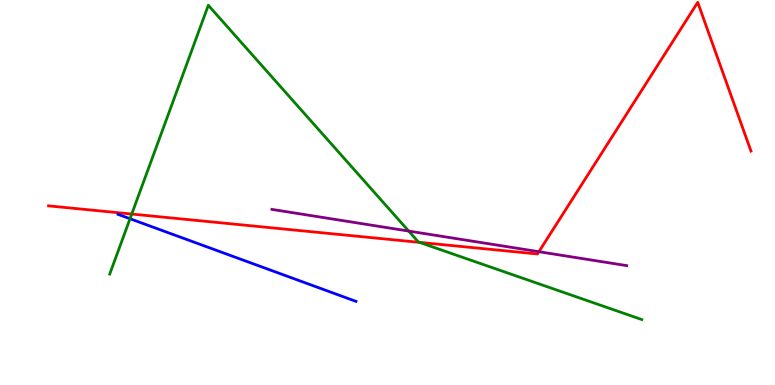[{'lines': ['blue', 'red'], 'intersections': []}, {'lines': ['green', 'red'], 'intersections': [{'x': 1.7, 'y': 4.44}, {'x': 5.41, 'y': 3.7}]}, {'lines': ['purple', 'red'], 'intersections': [{'x': 6.95, 'y': 3.46}]}, {'lines': ['blue', 'green'], 'intersections': [{'x': 1.68, 'y': 4.32}]}, {'lines': ['blue', 'purple'], 'intersections': []}, {'lines': ['green', 'purple'], 'intersections': [{'x': 5.27, 'y': 4.0}]}]